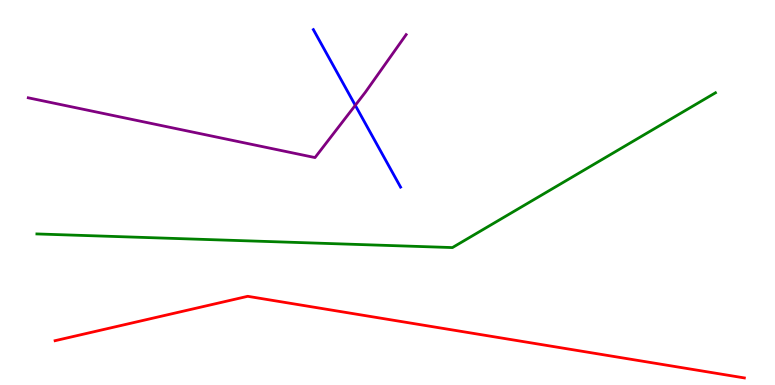[{'lines': ['blue', 'red'], 'intersections': []}, {'lines': ['green', 'red'], 'intersections': []}, {'lines': ['purple', 'red'], 'intersections': []}, {'lines': ['blue', 'green'], 'intersections': []}, {'lines': ['blue', 'purple'], 'intersections': [{'x': 4.58, 'y': 7.26}]}, {'lines': ['green', 'purple'], 'intersections': []}]